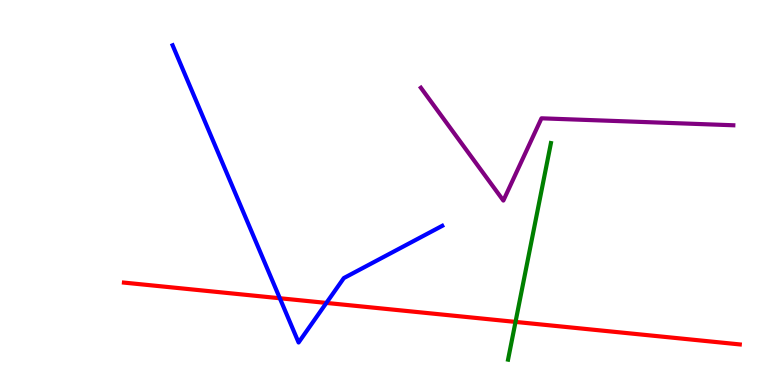[{'lines': ['blue', 'red'], 'intersections': [{'x': 3.61, 'y': 2.25}, {'x': 4.21, 'y': 2.13}]}, {'lines': ['green', 'red'], 'intersections': [{'x': 6.65, 'y': 1.64}]}, {'lines': ['purple', 'red'], 'intersections': []}, {'lines': ['blue', 'green'], 'intersections': []}, {'lines': ['blue', 'purple'], 'intersections': []}, {'lines': ['green', 'purple'], 'intersections': []}]